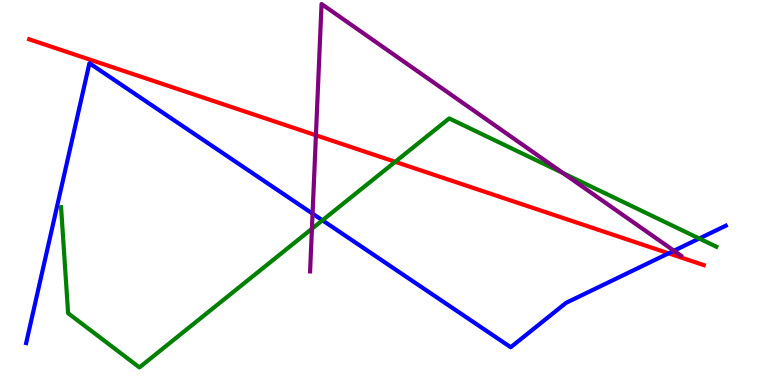[{'lines': ['blue', 'red'], 'intersections': [{'x': 8.63, 'y': 3.42}]}, {'lines': ['green', 'red'], 'intersections': [{'x': 5.1, 'y': 5.8}]}, {'lines': ['purple', 'red'], 'intersections': [{'x': 4.08, 'y': 6.49}]}, {'lines': ['blue', 'green'], 'intersections': [{'x': 4.16, 'y': 4.28}, {'x': 9.02, 'y': 3.8}]}, {'lines': ['blue', 'purple'], 'intersections': [{'x': 4.03, 'y': 4.45}, {'x': 8.7, 'y': 3.49}]}, {'lines': ['green', 'purple'], 'intersections': [{'x': 4.02, 'y': 4.06}, {'x': 7.27, 'y': 5.5}]}]